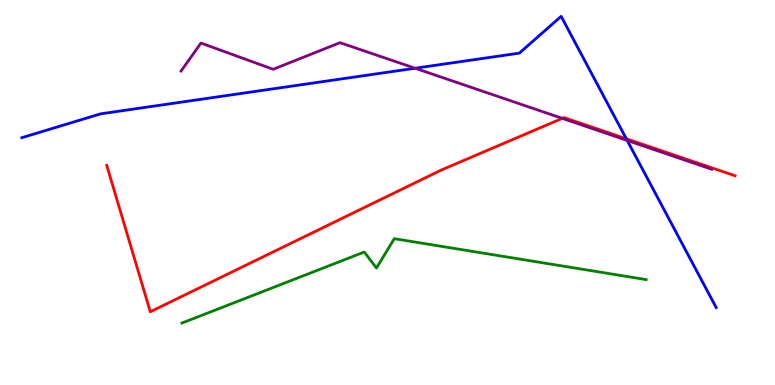[{'lines': ['blue', 'red'], 'intersections': [{'x': 8.08, 'y': 6.39}]}, {'lines': ['green', 'red'], 'intersections': []}, {'lines': ['purple', 'red'], 'intersections': [{'x': 7.26, 'y': 6.93}]}, {'lines': ['blue', 'green'], 'intersections': []}, {'lines': ['blue', 'purple'], 'intersections': [{'x': 5.36, 'y': 8.23}, {'x': 8.09, 'y': 6.35}]}, {'lines': ['green', 'purple'], 'intersections': []}]